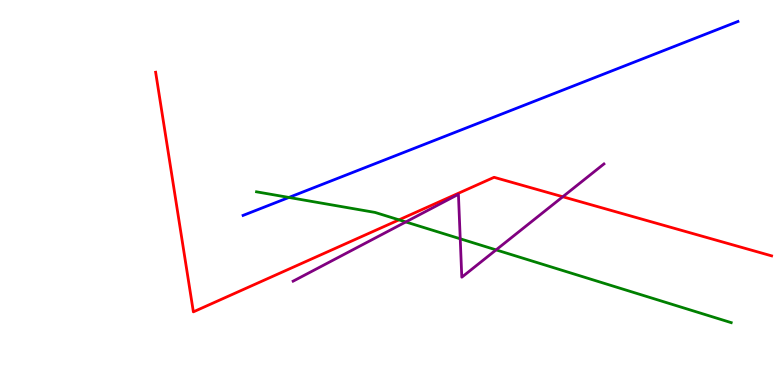[{'lines': ['blue', 'red'], 'intersections': []}, {'lines': ['green', 'red'], 'intersections': [{'x': 5.15, 'y': 4.29}]}, {'lines': ['purple', 'red'], 'intersections': [{'x': 7.26, 'y': 4.89}]}, {'lines': ['blue', 'green'], 'intersections': [{'x': 3.73, 'y': 4.87}]}, {'lines': ['blue', 'purple'], 'intersections': []}, {'lines': ['green', 'purple'], 'intersections': [{'x': 5.24, 'y': 4.24}, {'x': 5.94, 'y': 3.8}, {'x': 6.4, 'y': 3.51}]}]